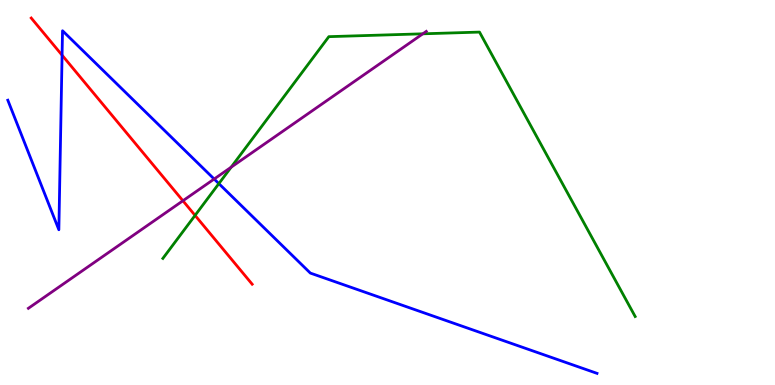[{'lines': ['blue', 'red'], 'intersections': [{'x': 0.801, 'y': 8.57}]}, {'lines': ['green', 'red'], 'intersections': [{'x': 2.52, 'y': 4.41}]}, {'lines': ['purple', 'red'], 'intersections': [{'x': 2.36, 'y': 4.79}]}, {'lines': ['blue', 'green'], 'intersections': [{'x': 2.82, 'y': 5.23}]}, {'lines': ['blue', 'purple'], 'intersections': [{'x': 2.76, 'y': 5.35}]}, {'lines': ['green', 'purple'], 'intersections': [{'x': 2.98, 'y': 5.66}, {'x': 5.46, 'y': 9.12}]}]